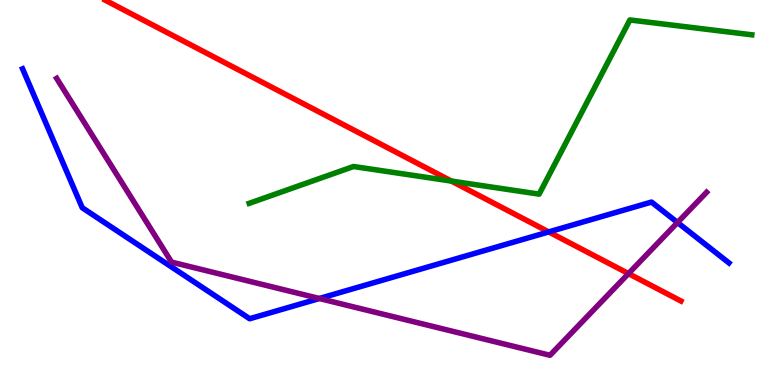[{'lines': ['blue', 'red'], 'intersections': [{'x': 7.08, 'y': 3.98}]}, {'lines': ['green', 'red'], 'intersections': [{'x': 5.82, 'y': 5.3}]}, {'lines': ['purple', 'red'], 'intersections': [{'x': 8.11, 'y': 2.89}]}, {'lines': ['blue', 'green'], 'intersections': []}, {'lines': ['blue', 'purple'], 'intersections': [{'x': 4.12, 'y': 2.25}, {'x': 8.74, 'y': 4.22}]}, {'lines': ['green', 'purple'], 'intersections': []}]